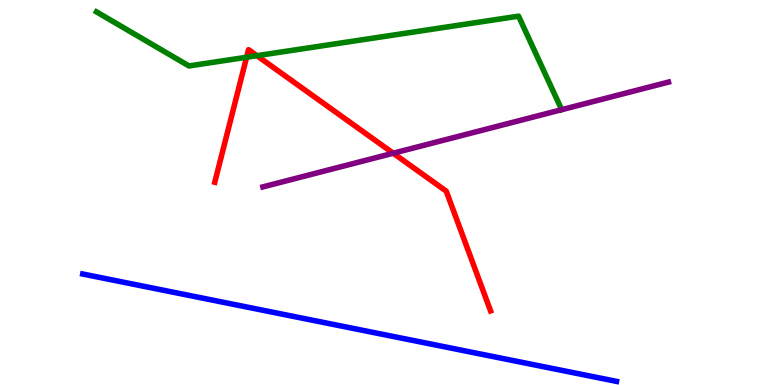[{'lines': ['blue', 'red'], 'intersections': []}, {'lines': ['green', 'red'], 'intersections': [{'x': 3.18, 'y': 8.51}, {'x': 3.32, 'y': 8.55}]}, {'lines': ['purple', 'red'], 'intersections': [{'x': 5.07, 'y': 6.02}]}, {'lines': ['blue', 'green'], 'intersections': []}, {'lines': ['blue', 'purple'], 'intersections': []}, {'lines': ['green', 'purple'], 'intersections': []}]